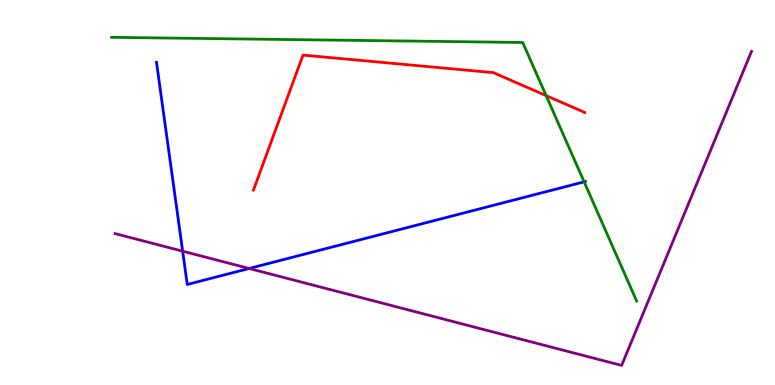[{'lines': ['blue', 'red'], 'intersections': []}, {'lines': ['green', 'red'], 'intersections': [{'x': 7.05, 'y': 7.52}]}, {'lines': ['purple', 'red'], 'intersections': []}, {'lines': ['blue', 'green'], 'intersections': [{'x': 7.54, 'y': 5.28}]}, {'lines': ['blue', 'purple'], 'intersections': [{'x': 2.36, 'y': 3.48}, {'x': 3.21, 'y': 3.03}]}, {'lines': ['green', 'purple'], 'intersections': []}]